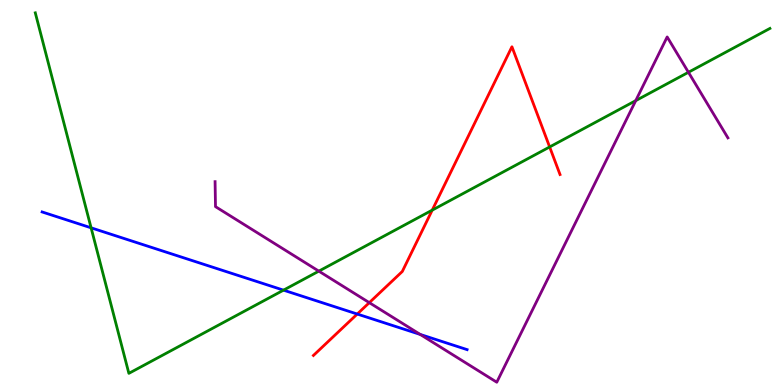[{'lines': ['blue', 'red'], 'intersections': [{'x': 4.61, 'y': 1.84}]}, {'lines': ['green', 'red'], 'intersections': [{'x': 5.58, 'y': 4.54}, {'x': 7.09, 'y': 6.18}]}, {'lines': ['purple', 'red'], 'intersections': [{'x': 4.77, 'y': 2.14}]}, {'lines': ['blue', 'green'], 'intersections': [{'x': 1.18, 'y': 4.08}, {'x': 3.66, 'y': 2.46}]}, {'lines': ['blue', 'purple'], 'intersections': [{'x': 5.42, 'y': 1.31}]}, {'lines': ['green', 'purple'], 'intersections': [{'x': 4.11, 'y': 2.96}, {'x': 8.2, 'y': 7.39}, {'x': 8.88, 'y': 8.12}]}]